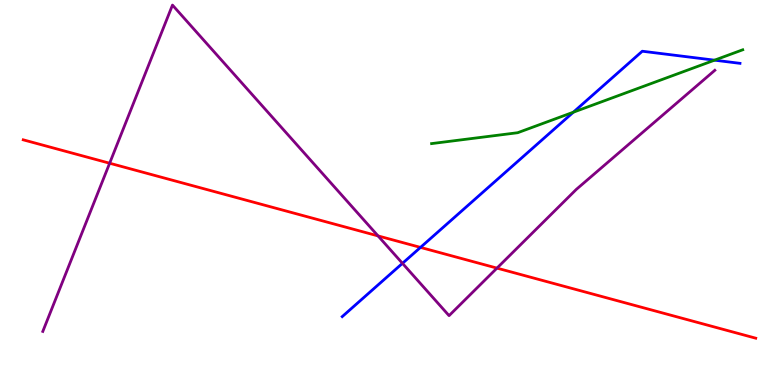[{'lines': ['blue', 'red'], 'intersections': [{'x': 5.43, 'y': 3.57}]}, {'lines': ['green', 'red'], 'intersections': []}, {'lines': ['purple', 'red'], 'intersections': [{'x': 1.41, 'y': 5.76}, {'x': 4.88, 'y': 3.87}, {'x': 6.41, 'y': 3.04}]}, {'lines': ['blue', 'green'], 'intersections': [{'x': 7.4, 'y': 7.09}, {'x': 9.22, 'y': 8.44}]}, {'lines': ['blue', 'purple'], 'intersections': [{'x': 5.19, 'y': 3.16}]}, {'lines': ['green', 'purple'], 'intersections': []}]